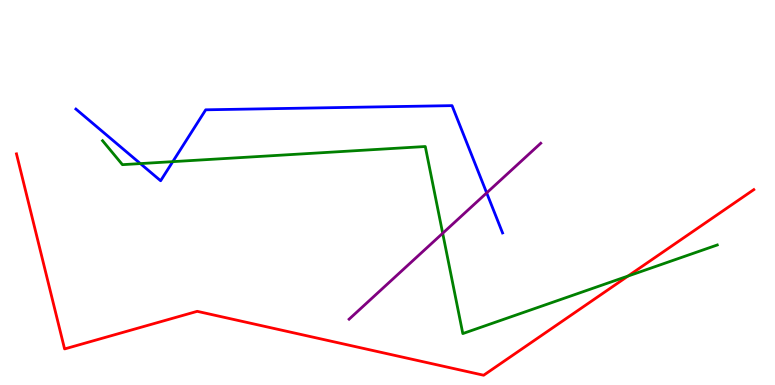[{'lines': ['blue', 'red'], 'intersections': []}, {'lines': ['green', 'red'], 'intersections': [{'x': 8.1, 'y': 2.83}]}, {'lines': ['purple', 'red'], 'intersections': []}, {'lines': ['blue', 'green'], 'intersections': [{'x': 1.81, 'y': 5.75}, {'x': 2.23, 'y': 5.8}]}, {'lines': ['blue', 'purple'], 'intersections': [{'x': 6.28, 'y': 4.99}]}, {'lines': ['green', 'purple'], 'intersections': [{'x': 5.71, 'y': 3.94}]}]